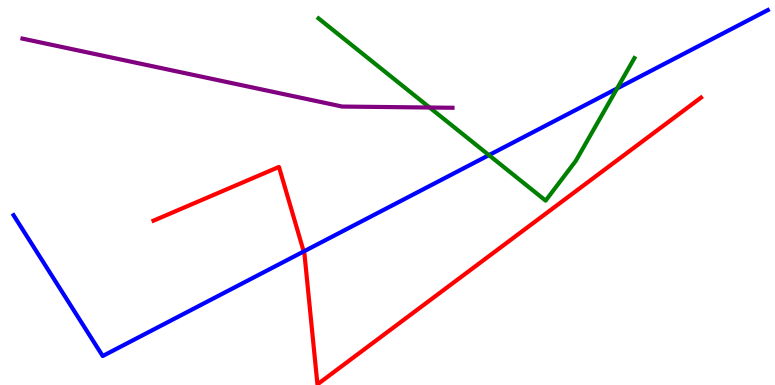[{'lines': ['blue', 'red'], 'intersections': [{'x': 3.92, 'y': 3.47}]}, {'lines': ['green', 'red'], 'intersections': []}, {'lines': ['purple', 'red'], 'intersections': []}, {'lines': ['blue', 'green'], 'intersections': [{'x': 6.31, 'y': 5.97}, {'x': 7.96, 'y': 7.7}]}, {'lines': ['blue', 'purple'], 'intersections': []}, {'lines': ['green', 'purple'], 'intersections': [{'x': 5.54, 'y': 7.21}]}]